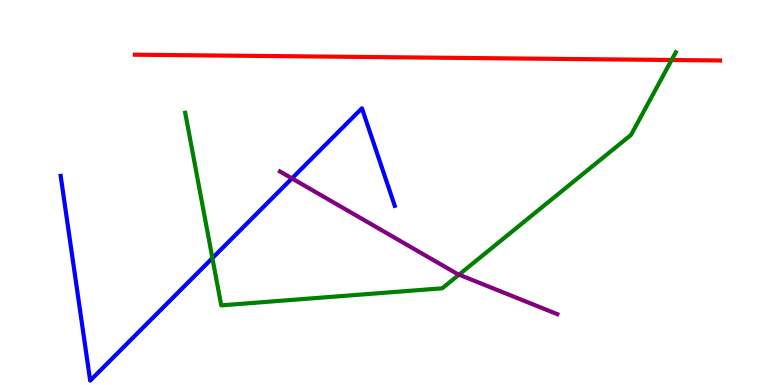[{'lines': ['blue', 'red'], 'intersections': []}, {'lines': ['green', 'red'], 'intersections': [{'x': 8.67, 'y': 8.44}]}, {'lines': ['purple', 'red'], 'intersections': []}, {'lines': ['blue', 'green'], 'intersections': [{'x': 2.74, 'y': 3.3}]}, {'lines': ['blue', 'purple'], 'intersections': [{'x': 3.77, 'y': 5.37}]}, {'lines': ['green', 'purple'], 'intersections': [{'x': 5.92, 'y': 2.87}]}]